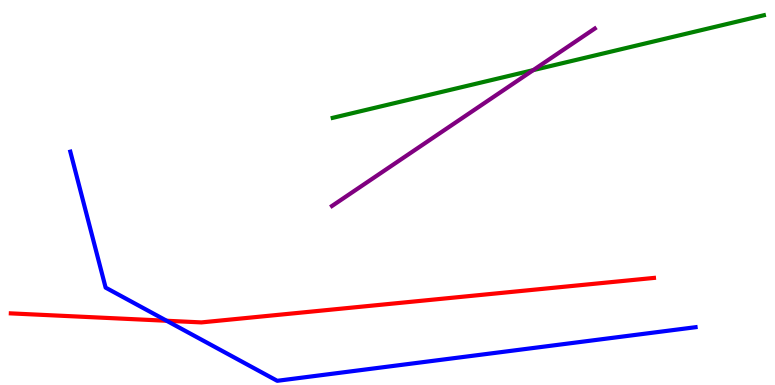[{'lines': ['blue', 'red'], 'intersections': [{'x': 2.15, 'y': 1.67}]}, {'lines': ['green', 'red'], 'intersections': []}, {'lines': ['purple', 'red'], 'intersections': []}, {'lines': ['blue', 'green'], 'intersections': []}, {'lines': ['blue', 'purple'], 'intersections': []}, {'lines': ['green', 'purple'], 'intersections': [{'x': 6.88, 'y': 8.18}]}]